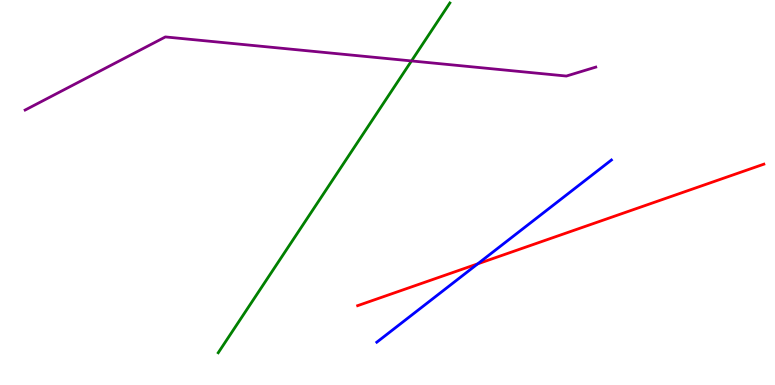[{'lines': ['blue', 'red'], 'intersections': [{'x': 6.16, 'y': 3.15}]}, {'lines': ['green', 'red'], 'intersections': []}, {'lines': ['purple', 'red'], 'intersections': []}, {'lines': ['blue', 'green'], 'intersections': []}, {'lines': ['blue', 'purple'], 'intersections': []}, {'lines': ['green', 'purple'], 'intersections': [{'x': 5.31, 'y': 8.42}]}]